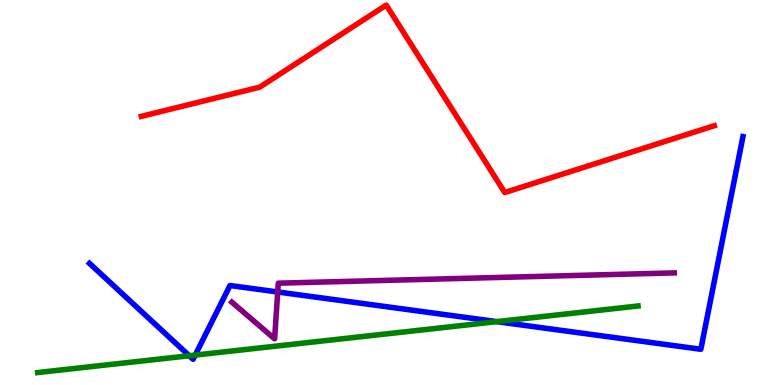[{'lines': ['blue', 'red'], 'intersections': []}, {'lines': ['green', 'red'], 'intersections': []}, {'lines': ['purple', 'red'], 'intersections': []}, {'lines': ['blue', 'green'], 'intersections': [{'x': 2.44, 'y': 0.76}, {'x': 2.52, 'y': 0.777}, {'x': 6.41, 'y': 1.65}]}, {'lines': ['blue', 'purple'], 'intersections': [{'x': 3.58, 'y': 2.42}]}, {'lines': ['green', 'purple'], 'intersections': []}]